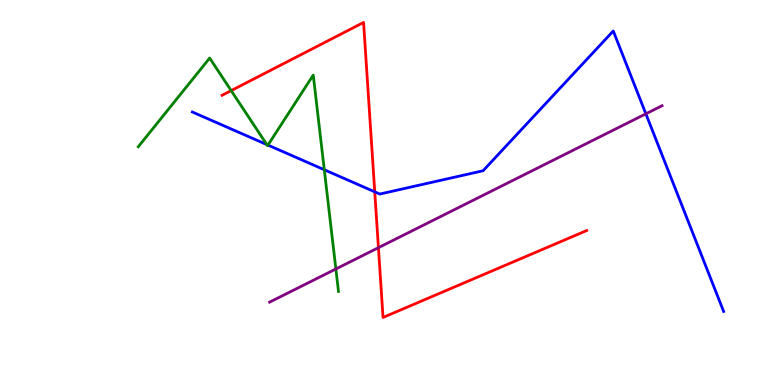[{'lines': ['blue', 'red'], 'intersections': [{'x': 4.84, 'y': 5.02}]}, {'lines': ['green', 'red'], 'intersections': [{'x': 2.98, 'y': 7.65}]}, {'lines': ['purple', 'red'], 'intersections': [{'x': 4.88, 'y': 3.57}]}, {'lines': ['blue', 'green'], 'intersections': [{'x': 3.44, 'y': 6.24}, {'x': 3.46, 'y': 6.23}, {'x': 4.18, 'y': 5.59}]}, {'lines': ['blue', 'purple'], 'intersections': [{'x': 8.33, 'y': 7.04}]}, {'lines': ['green', 'purple'], 'intersections': [{'x': 4.33, 'y': 3.01}]}]